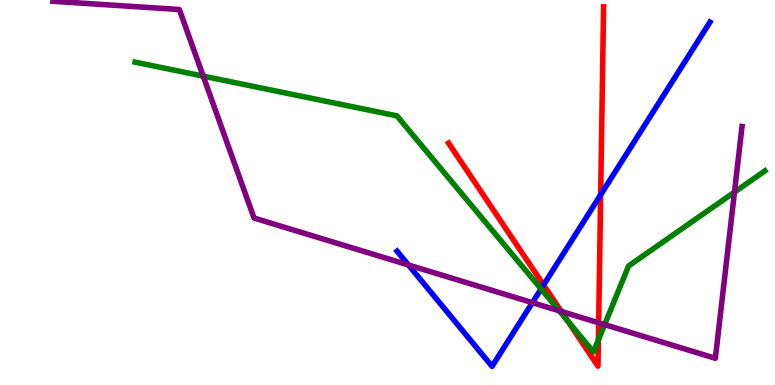[{'lines': ['blue', 'red'], 'intersections': [{'x': 7.01, 'y': 2.6}, {'x': 7.75, 'y': 4.94}]}, {'lines': ['green', 'red'], 'intersections': [{'x': 7.32, 'y': 1.67}, {'x': 7.72, 'y': 1.17}]}, {'lines': ['purple', 'red'], 'intersections': [{'x': 7.24, 'y': 1.91}, {'x': 7.72, 'y': 1.62}]}, {'lines': ['blue', 'green'], 'intersections': [{'x': 6.98, 'y': 2.5}]}, {'lines': ['blue', 'purple'], 'intersections': [{'x': 5.27, 'y': 3.12}, {'x': 6.87, 'y': 2.14}]}, {'lines': ['green', 'purple'], 'intersections': [{'x': 2.62, 'y': 8.02}, {'x': 7.22, 'y': 1.93}, {'x': 7.8, 'y': 1.57}, {'x': 9.48, 'y': 5.01}]}]